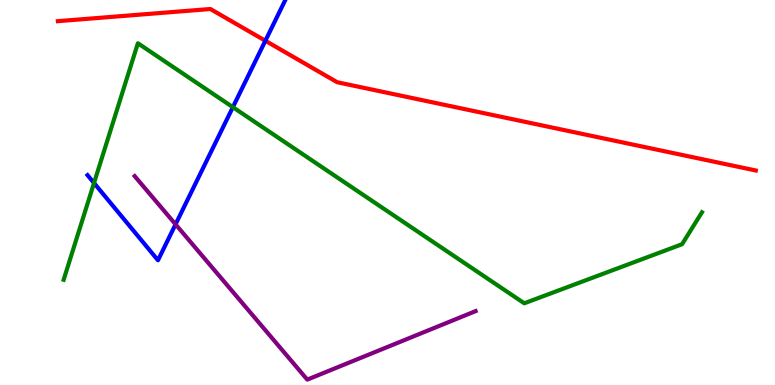[{'lines': ['blue', 'red'], 'intersections': [{'x': 3.42, 'y': 8.94}]}, {'lines': ['green', 'red'], 'intersections': []}, {'lines': ['purple', 'red'], 'intersections': []}, {'lines': ['blue', 'green'], 'intersections': [{'x': 1.21, 'y': 5.25}, {'x': 3.0, 'y': 7.22}]}, {'lines': ['blue', 'purple'], 'intersections': [{'x': 2.27, 'y': 4.17}]}, {'lines': ['green', 'purple'], 'intersections': []}]